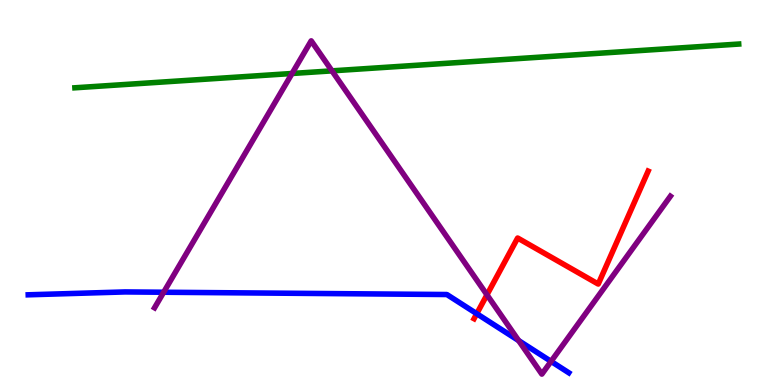[{'lines': ['blue', 'red'], 'intersections': [{'x': 6.15, 'y': 1.85}]}, {'lines': ['green', 'red'], 'intersections': []}, {'lines': ['purple', 'red'], 'intersections': [{'x': 6.28, 'y': 2.34}]}, {'lines': ['blue', 'green'], 'intersections': []}, {'lines': ['blue', 'purple'], 'intersections': [{'x': 2.11, 'y': 2.41}, {'x': 6.69, 'y': 1.15}, {'x': 7.11, 'y': 0.613}]}, {'lines': ['green', 'purple'], 'intersections': [{'x': 3.77, 'y': 8.09}, {'x': 4.28, 'y': 8.16}]}]